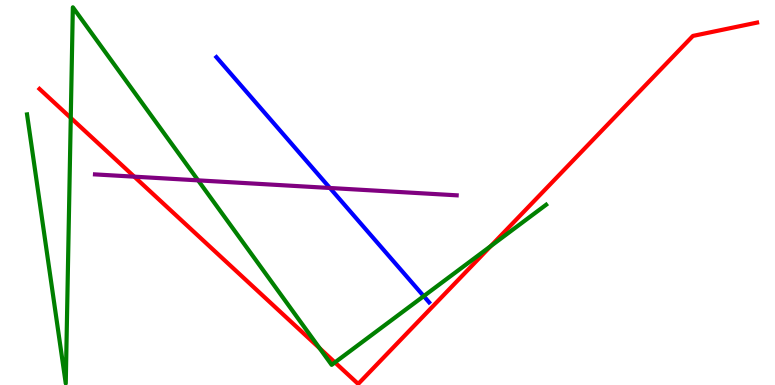[{'lines': ['blue', 'red'], 'intersections': []}, {'lines': ['green', 'red'], 'intersections': [{'x': 0.913, 'y': 6.94}, {'x': 4.12, 'y': 0.954}, {'x': 4.32, 'y': 0.587}, {'x': 6.33, 'y': 3.61}]}, {'lines': ['purple', 'red'], 'intersections': [{'x': 1.73, 'y': 5.41}]}, {'lines': ['blue', 'green'], 'intersections': [{'x': 5.47, 'y': 2.31}]}, {'lines': ['blue', 'purple'], 'intersections': [{'x': 4.26, 'y': 5.12}]}, {'lines': ['green', 'purple'], 'intersections': [{'x': 2.56, 'y': 5.32}]}]